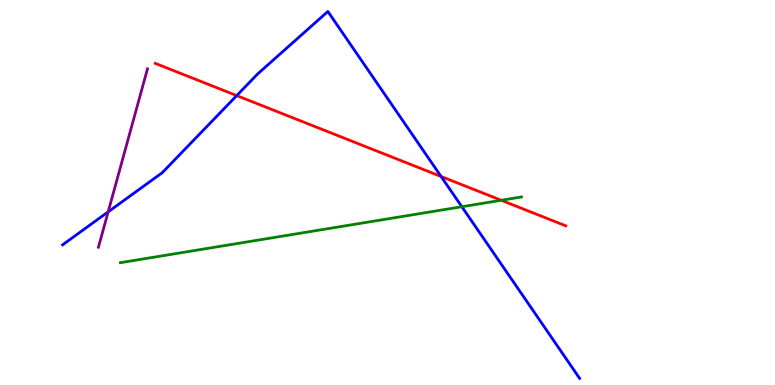[{'lines': ['blue', 'red'], 'intersections': [{'x': 3.05, 'y': 7.52}, {'x': 5.69, 'y': 5.42}]}, {'lines': ['green', 'red'], 'intersections': [{'x': 6.47, 'y': 4.8}]}, {'lines': ['purple', 'red'], 'intersections': []}, {'lines': ['blue', 'green'], 'intersections': [{'x': 5.96, 'y': 4.63}]}, {'lines': ['blue', 'purple'], 'intersections': [{'x': 1.4, 'y': 4.5}]}, {'lines': ['green', 'purple'], 'intersections': []}]